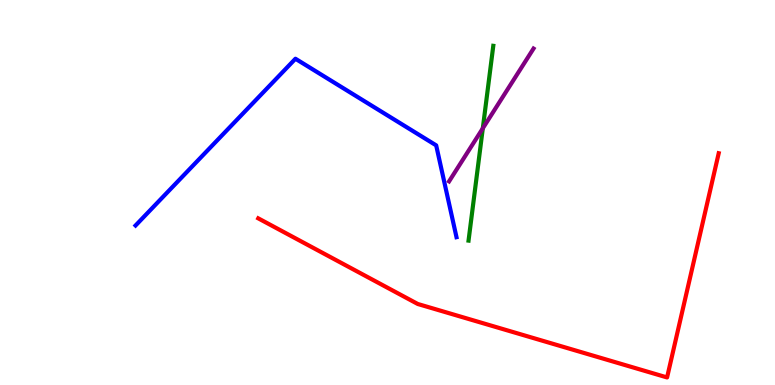[{'lines': ['blue', 'red'], 'intersections': []}, {'lines': ['green', 'red'], 'intersections': []}, {'lines': ['purple', 'red'], 'intersections': []}, {'lines': ['blue', 'green'], 'intersections': []}, {'lines': ['blue', 'purple'], 'intersections': []}, {'lines': ['green', 'purple'], 'intersections': [{'x': 6.23, 'y': 6.67}]}]